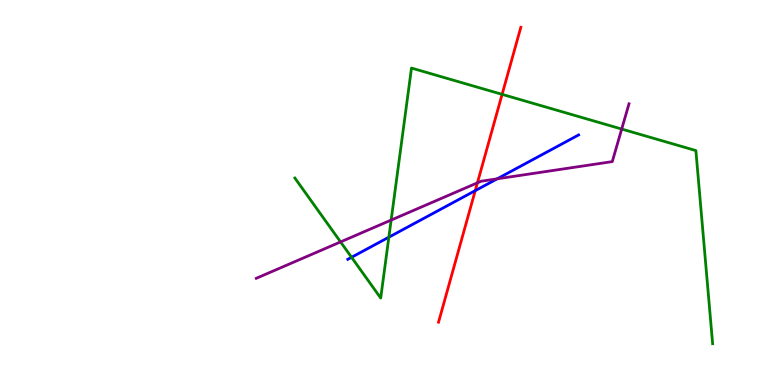[{'lines': ['blue', 'red'], 'intersections': [{'x': 6.13, 'y': 5.05}]}, {'lines': ['green', 'red'], 'intersections': [{'x': 6.48, 'y': 7.55}]}, {'lines': ['purple', 'red'], 'intersections': [{'x': 6.16, 'y': 5.25}]}, {'lines': ['blue', 'green'], 'intersections': [{'x': 4.54, 'y': 3.32}, {'x': 5.02, 'y': 3.84}]}, {'lines': ['blue', 'purple'], 'intersections': [{'x': 6.42, 'y': 5.36}]}, {'lines': ['green', 'purple'], 'intersections': [{'x': 4.39, 'y': 3.72}, {'x': 5.05, 'y': 4.28}, {'x': 8.02, 'y': 6.65}]}]